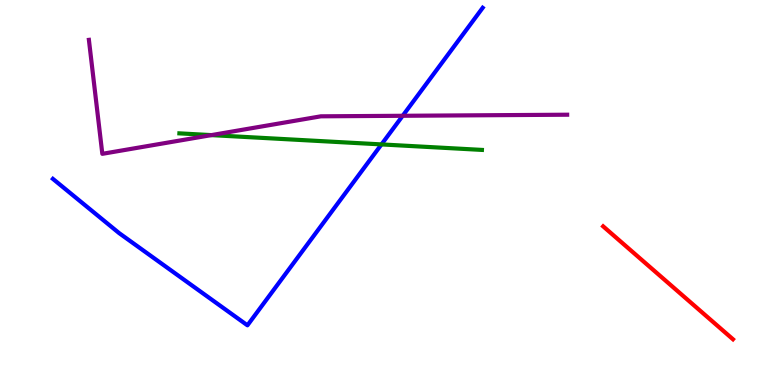[{'lines': ['blue', 'red'], 'intersections': []}, {'lines': ['green', 'red'], 'intersections': []}, {'lines': ['purple', 'red'], 'intersections': []}, {'lines': ['blue', 'green'], 'intersections': [{'x': 4.92, 'y': 6.25}]}, {'lines': ['blue', 'purple'], 'intersections': [{'x': 5.2, 'y': 6.99}]}, {'lines': ['green', 'purple'], 'intersections': [{'x': 2.73, 'y': 6.49}]}]